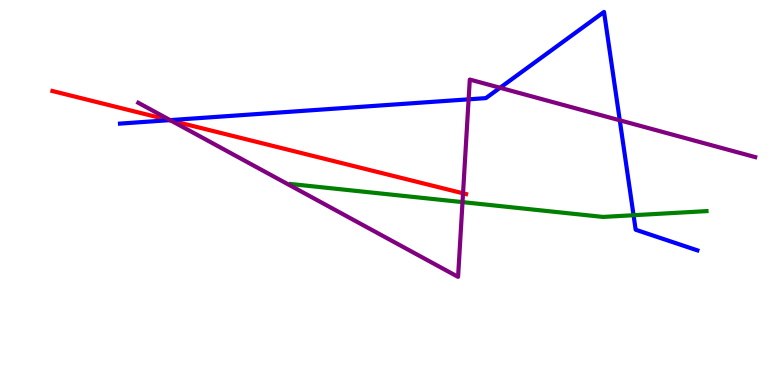[{'lines': ['blue', 'red'], 'intersections': [{'x': 2.19, 'y': 6.88}]}, {'lines': ['green', 'red'], 'intersections': []}, {'lines': ['purple', 'red'], 'intersections': [{'x': 2.2, 'y': 6.87}, {'x': 5.97, 'y': 4.98}]}, {'lines': ['blue', 'green'], 'intersections': [{'x': 8.17, 'y': 4.41}]}, {'lines': ['blue', 'purple'], 'intersections': [{'x': 2.2, 'y': 6.88}, {'x': 6.05, 'y': 7.42}, {'x': 6.45, 'y': 7.72}, {'x': 8.0, 'y': 6.88}]}, {'lines': ['green', 'purple'], 'intersections': [{'x': 5.97, 'y': 4.75}]}]